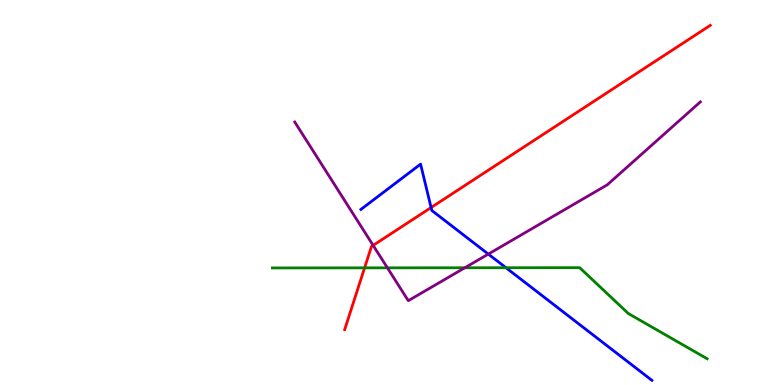[{'lines': ['blue', 'red'], 'intersections': [{'x': 5.56, 'y': 4.61}]}, {'lines': ['green', 'red'], 'intersections': [{'x': 4.7, 'y': 3.04}]}, {'lines': ['purple', 'red'], 'intersections': [{'x': 4.81, 'y': 3.63}]}, {'lines': ['blue', 'green'], 'intersections': [{'x': 6.53, 'y': 3.05}]}, {'lines': ['blue', 'purple'], 'intersections': [{'x': 6.3, 'y': 3.4}]}, {'lines': ['green', 'purple'], 'intersections': [{'x': 5.0, 'y': 3.04}, {'x': 6.0, 'y': 3.05}]}]